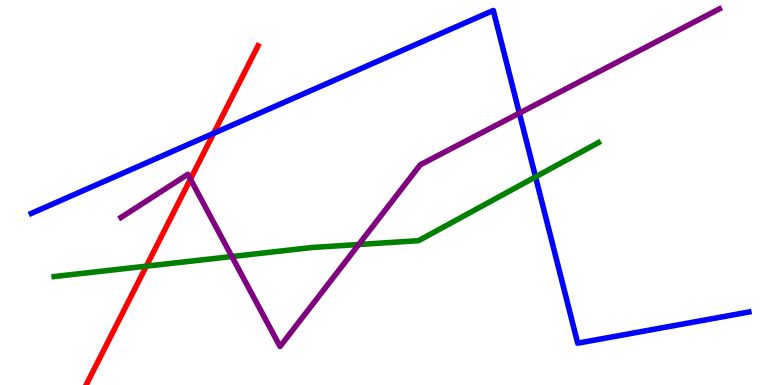[{'lines': ['blue', 'red'], 'intersections': [{'x': 2.76, 'y': 6.54}]}, {'lines': ['green', 'red'], 'intersections': [{'x': 1.89, 'y': 3.09}]}, {'lines': ['purple', 'red'], 'intersections': [{'x': 2.46, 'y': 5.35}]}, {'lines': ['blue', 'green'], 'intersections': [{'x': 6.91, 'y': 5.41}]}, {'lines': ['blue', 'purple'], 'intersections': [{'x': 6.7, 'y': 7.06}]}, {'lines': ['green', 'purple'], 'intersections': [{'x': 2.99, 'y': 3.34}, {'x': 4.63, 'y': 3.65}]}]